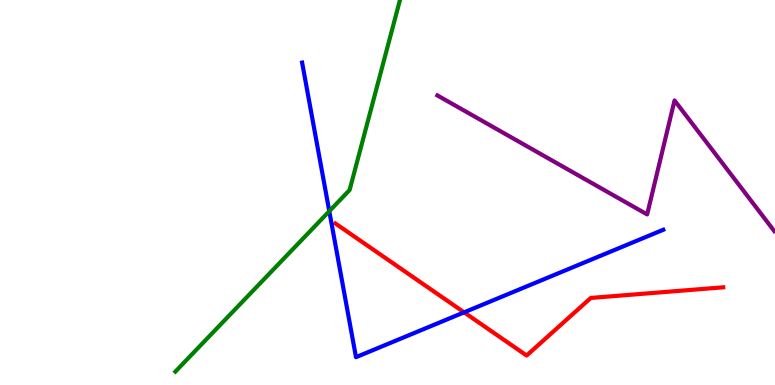[{'lines': ['blue', 'red'], 'intersections': [{'x': 5.99, 'y': 1.89}]}, {'lines': ['green', 'red'], 'intersections': []}, {'lines': ['purple', 'red'], 'intersections': []}, {'lines': ['blue', 'green'], 'intersections': [{'x': 4.25, 'y': 4.51}]}, {'lines': ['blue', 'purple'], 'intersections': []}, {'lines': ['green', 'purple'], 'intersections': []}]